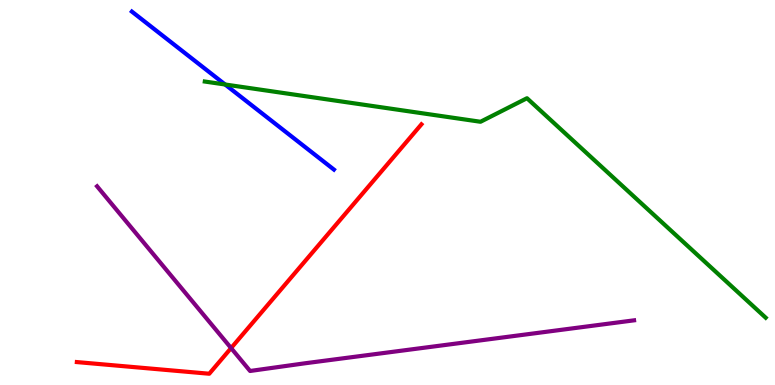[{'lines': ['blue', 'red'], 'intersections': []}, {'lines': ['green', 'red'], 'intersections': []}, {'lines': ['purple', 'red'], 'intersections': [{'x': 2.98, 'y': 0.959}]}, {'lines': ['blue', 'green'], 'intersections': [{'x': 2.9, 'y': 7.81}]}, {'lines': ['blue', 'purple'], 'intersections': []}, {'lines': ['green', 'purple'], 'intersections': []}]